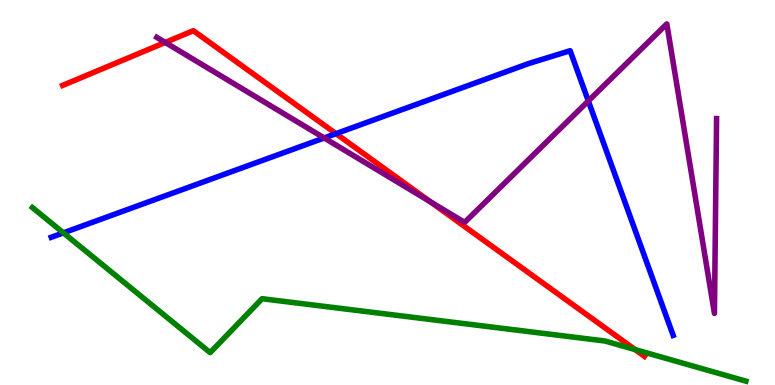[{'lines': ['blue', 'red'], 'intersections': [{'x': 4.34, 'y': 6.53}]}, {'lines': ['green', 'red'], 'intersections': [{'x': 8.19, 'y': 0.92}]}, {'lines': ['purple', 'red'], 'intersections': [{'x': 2.13, 'y': 8.9}, {'x': 5.55, 'y': 4.76}]}, {'lines': ['blue', 'green'], 'intersections': [{'x': 0.818, 'y': 3.95}]}, {'lines': ['blue', 'purple'], 'intersections': [{'x': 4.18, 'y': 6.42}, {'x': 7.59, 'y': 7.38}]}, {'lines': ['green', 'purple'], 'intersections': []}]